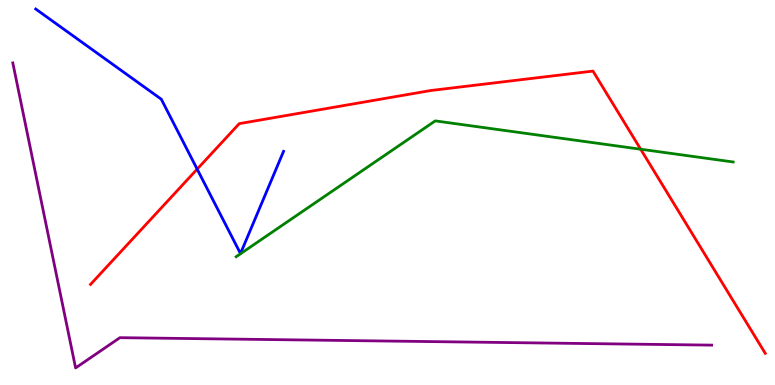[{'lines': ['blue', 'red'], 'intersections': [{'x': 2.54, 'y': 5.61}]}, {'lines': ['green', 'red'], 'intersections': [{'x': 8.27, 'y': 6.12}]}, {'lines': ['purple', 'red'], 'intersections': []}, {'lines': ['blue', 'green'], 'intersections': []}, {'lines': ['blue', 'purple'], 'intersections': []}, {'lines': ['green', 'purple'], 'intersections': []}]